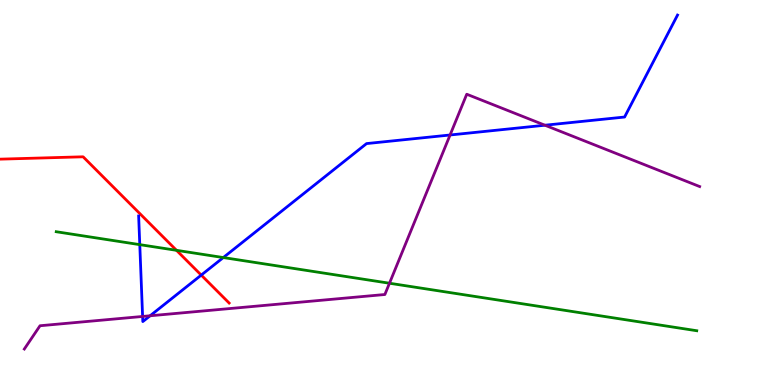[{'lines': ['blue', 'red'], 'intersections': [{'x': 2.6, 'y': 2.85}]}, {'lines': ['green', 'red'], 'intersections': [{'x': 2.28, 'y': 3.5}]}, {'lines': ['purple', 'red'], 'intersections': []}, {'lines': ['blue', 'green'], 'intersections': [{'x': 1.8, 'y': 3.65}, {'x': 2.88, 'y': 3.31}]}, {'lines': ['blue', 'purple'], 'intersections': [{'x': 1.84, 'y': 1.78}, {'x': 1.94, 'y': 1.8}, {'x': 5.81, 'y': 6.49}, {'x': 7.03, 'y': 6.75}]}, {'lines': ['green', 'purple'], 'intersections': [{'x': 5.03, 'y': 2.64}]}]